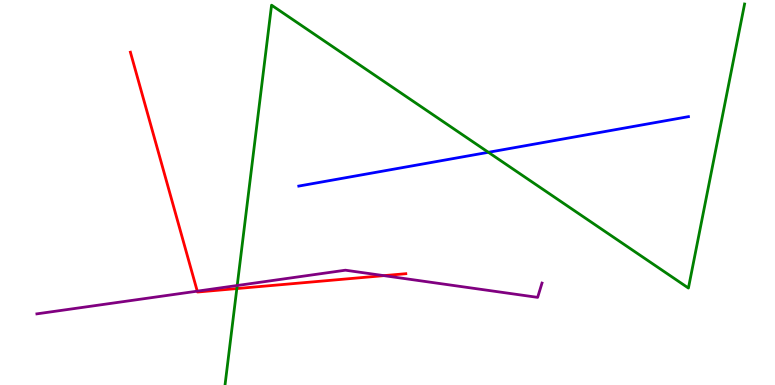[{'lines': ['blue', 'red'], 'intersections': []}, {'lines': ['green', 'red'], 'intersections': [{'x': 3.06, 'y': 2.5}]}, {'lines': ['purple', 'red'], 'intersections': [{'x': 2.55, 'y': 2.44}, {'x': 4.95, 'y': 2.84}]}, {'lines': ['blue', 'green'], 'intersections': [{'x': 6.3, 'y': 6.04}]}, {'lines': ['blue', 'purple'], 'intersections': []}, {'lines': ['green', 'purple'], 'intersections': [{'x': 3.06, 'y': 2.58}]}]